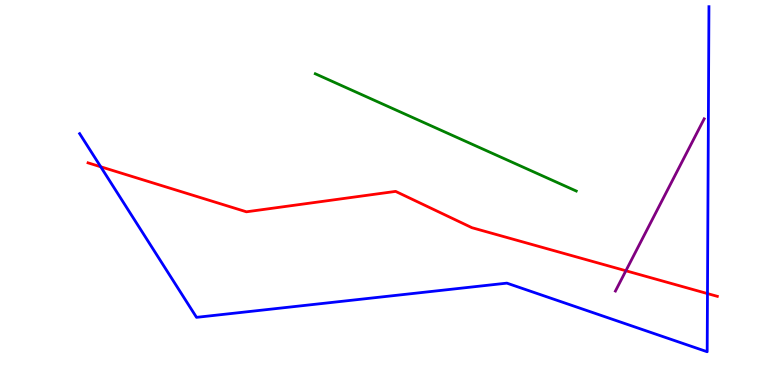[{'lines': ['blue', 'red'], 'intersections': [{'x': 1.3, 'y': 5.67}, {'x': 9.13, 'y': 2.37}]}, {'lines': ['green', 'red'], 'intersections': []}, {'lines': ['purple', 'red'], 'intersections': [{'x': 8.08, 'y': 2.97}]}, {'lines': ['blue', 'green'], 'intersections': []}, {'lines': ['blue', 'purple'], 'intersections': []}, {'lines': ['green', 'purple'], 'intersections': []}]